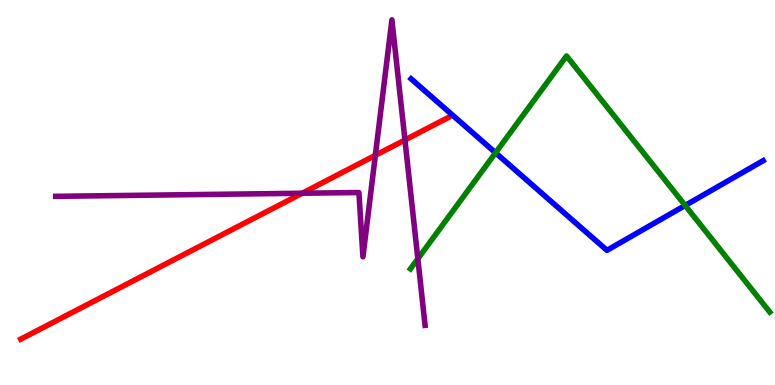[{'lines': ['blue', 'red'], 'intersections': []}, {'lines': ['green', 'red'], 'intersections': []}, {'lines': ['purple', 'red'], 'intersections': [{'x': 3.9, 'y': 4.98}, {'x': 4.84, 'y': 5.97}, {'x': 5.23, 'y': 6.36}]}, {'lines': ['blue', 'green'], 'intersections': [{'x': 6.39, 'y': 6.03}, {'x': 8.84, 'y': 4.66}]}, {'lines': ['blue', 'purple'], 'intersections': []}, {'lines': ['green', 'purple'], 'intersections': [{'x': 5.39, 'y': 3.28}]}]